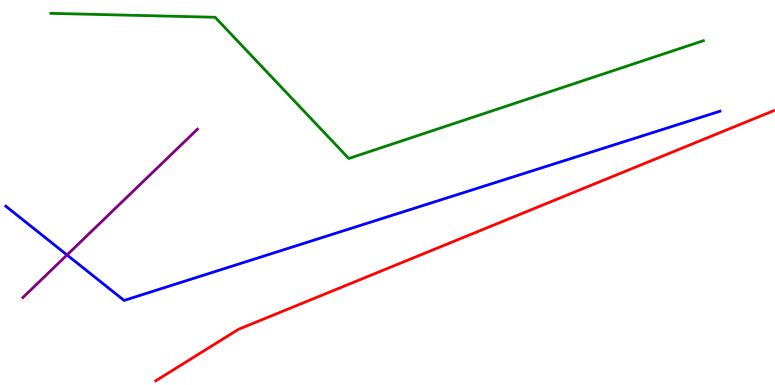[{'lines': ['blue', 'red'], 'intersections': []}, {'lines': ['green', 'red'], 'intersections': []}, {'lines': ['purple', 'red'], 'intersections': []}, {'lines': ['blue', 'green'], 'intersections': []}, {'lines': ['blue', 'purple'], 'intersections': [{'x': 0.865, 'y': 3.38}]}, {'lines': ['green', 'purple'], 'intersections': []}]